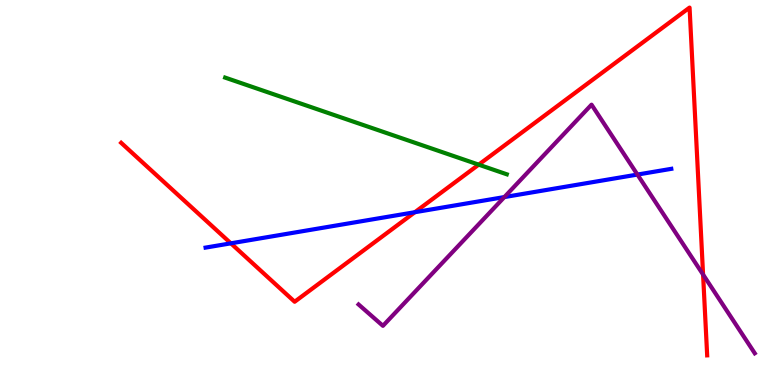[{'lines': ['blue', 'red'], 'intersections': [{'x': 2.98, 'y': 3.68}, {'x': 5.35, 'y': 4.49}]}, {'lines': ['green', 'red'], 'intersections': [{'x': 6.18, 'y': 5.72}]}, {'lines': ['purple', 'red'], 'intersections': [{'x': 9.07, 'y': 2.87}]}, {'lines': ['blue', 'green'], 'intersections': []}, {'lines': ['blue', 'purple'], 'intersections': [{'x': 6.51, 'y': 4.88}, {'x': 8.22, 'y': 5.47}]}, {'lines': ['green', 'purple'], 'intersections': []}]